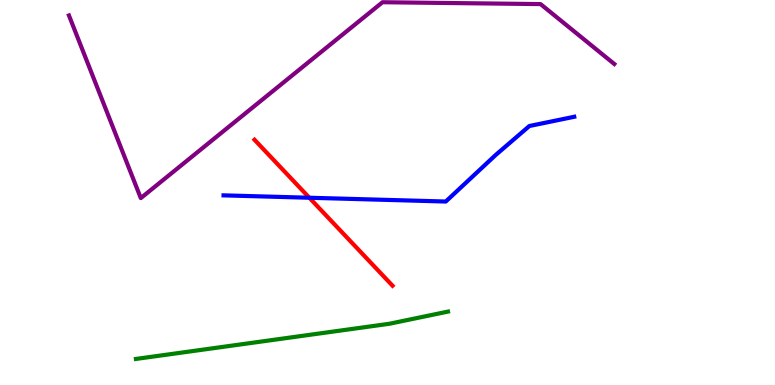[{'lines': ['blue', 'red'], 'intersections': [{'x': 3.99, 'y': 4.86}]}, {'lines': ['green', 'red'], 'intersections': []}, {'lines': ['purple', 'red'], 'intersections': []}, {'lines': ['blue', 'green'], 'intersections': []}, {'lines': ['blue', 'purple'], 'intersections': []}, {'lines': ['green', 'purple'], 'intersections': []}]